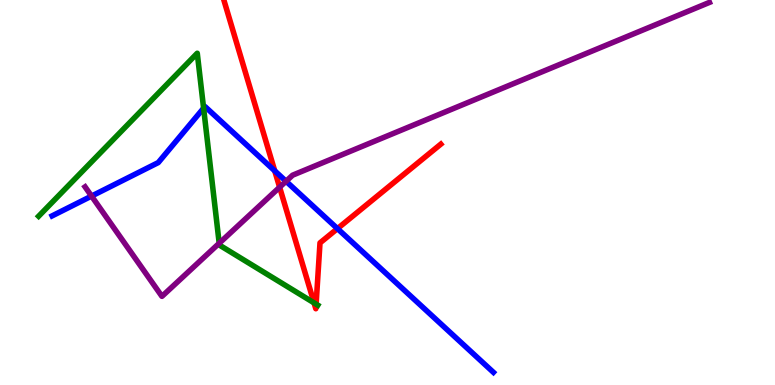[{'lines': ['blue', 'red'], 'intersections': [{'x': 3.54, 'y': 5.56}, {'x': 4.35, 'y': 4.06}]}, {'lines': ['green', 'red'], 'intersections': [{'x': 4.05, 'y': 2.13}, {'x': 4.08, 'y': 2.1}]}, {'lines': ['purple', 'red'], 'intersections': [{'x': 3.61, 'y': 5.14}]}, {'lines': ['blue', 'green'], 'intersections': [{'x': 2.63, 'y': 7.19}]}, {'lines': ['blue', 'purple'], 'intersections': [{'x': 1.18, 'y': 4.91}, {'x': 3.69, 'y': 5.29}]}, {'lines': ['green', 'purple'], 'intersections': [{'x': 2.83, 'y': 3.68}]}]